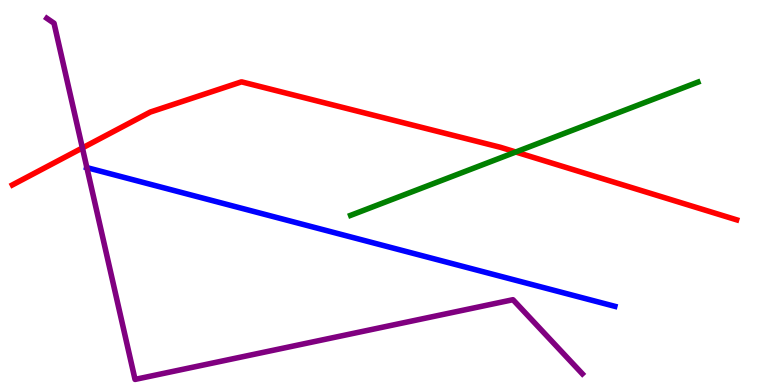[{'lines': ['blue', 'red'], 'intersections': []}, {'lines': ['green', 'red'], 'intersections': [{'x': 6.66, 'y': 6.05}]}, {'lines': ['purple', 'red'], 'intersections': [{'x': 1.06, 'y': 6.16}]}, {'lines': ['blue', 'green'], 'intersections': []}, {'lines': ['blue', 'purple'], 'intersections': [{'x': 1.12, 'y': 5.65}]}, {'lines': ['green', 'purple'], 'intersections': []}]